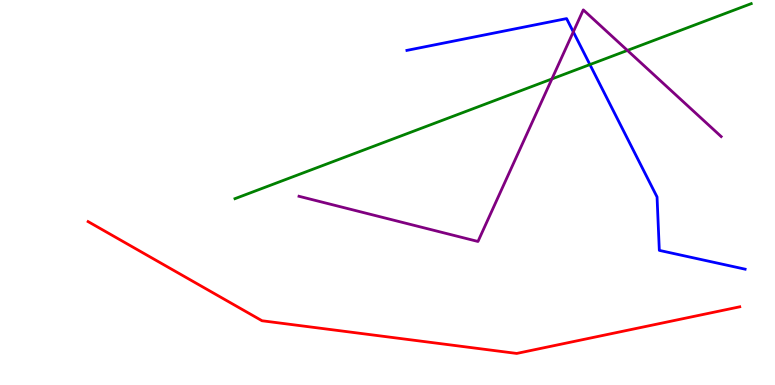[{'lines': ['blue', 'red'], 'intersections': []}, {'lines': ['green', 'red'], 'intersections': []}, {'lines': ['purple', 'red'], 'intersections': []}, {'lines': ['blue', 'green'], 'intersections': [{'x': 7.61, 'y': 8.32}]}, {'lines': ['blue', 'purple'], 'intersections': [{'x': 7.4, 'y': 9.17}]}, {'lines': ['green', 'purple'], 'intersections': [{'x': 7.12, 'y': 7.95}, {'x': 8.1, 'y': 8.69}]}]